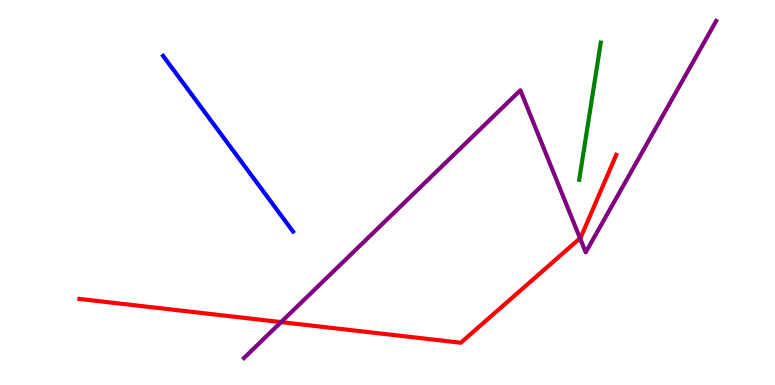[{'lines': ['blue', 'red'], 'intersections': []}, {'lines': ['green', 'red'], 'intersections': []}, {'lines': ['purple', 'red'], 'intersections': [{'x': 3.63, 'y': 1.63}, {'x': 7.48, 'y': 3.81}]}, {'lines': ['blue', 'green'], 'intersections': []}, {'lines': ['blue', 'purple'], 'intersections': []}, {'lines': ['green', 'purple'], 'intersections': []}]